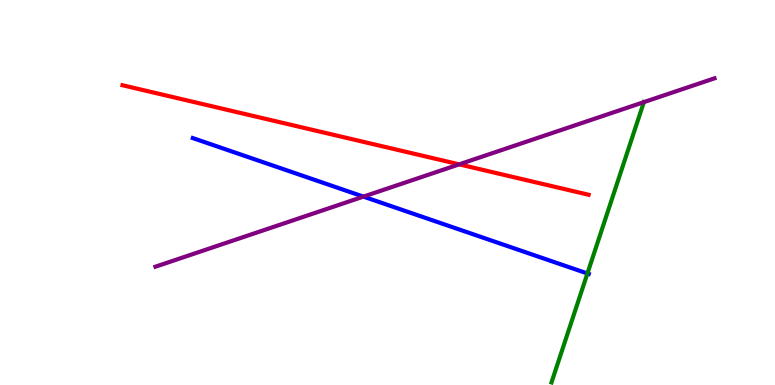[{'lines': ['blue', 'red'], 'intersections': []}, {'lines': ['green', 'red'], 'intersections': []}, {'lines': ['purple', 'red'], 'intersections': [{'x': 5.93, 'y': 5.73}]}, {'lines': ['blue', 'green'], 'intersections': [{'x': 7.58, 'y': 2.9}]}, {'lines': ['blue', 'purple'], 'intersections': [{'x': 4.69, 'y': 4.89}]}, {'lines': ['green', 'purple'], 'intersections': [{'x': 8.31, 'y': 7.35}]}]